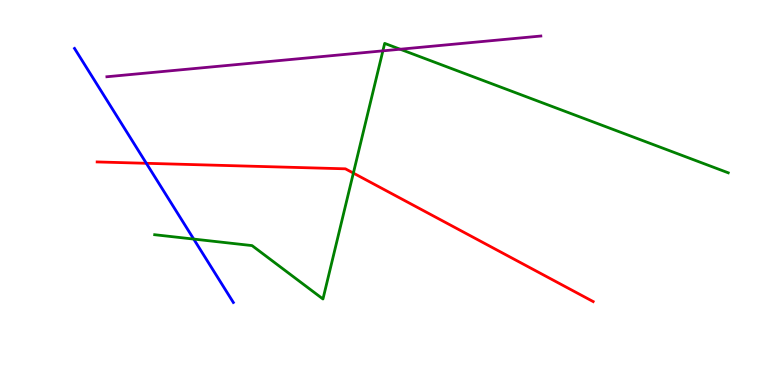[{'lines': ['blue', 'red'], 'intersections': [{'x': 1.89, 'y': 5.76}]}, {'lines': ['green', 'red'], 'intersections': [{'x': 4.56, 'y': 5.5}]}, {'lines': ['purple', 'red'], 'intersections': []}, {'lines': ['blue', 'green'], 'intersections': [{'x': 2.5, 'y': 3.79}]}, {'lines': ['blue', 'purple'], 'intersections': []}, {'lines': ['green', 'purple'], 'intersections': [{'x': 4.94, 'y': 8.68}, {'x': 5.16, 'y': 8.72}]}]